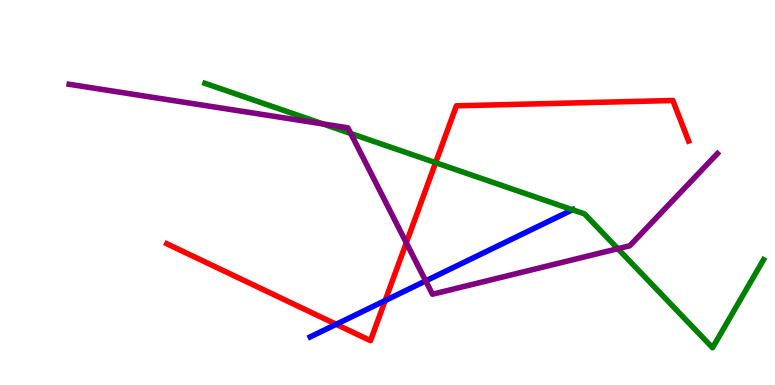[{'lines': ['blue', 'red'], 'intersections': [{'x': 4.34, 'y': 1.58}, {'x': 4.97, 'y': 2.19}]}, {'lines': ['green', 'red'], 'intersections': [{'x': 5.62, 'y': 5.77}]}, {'lines': ['purple', 'red'], 'intersections': [{'x': 5.24, 'y': 3.69}]}, {'lines': ['blue', 'green'], 'intersections': [{'x': 7.39, 'y': 4.55}]}, {'lines': ['blue', 'purple'], 'intersections': [{'x': 5.49, 'y': 2.7}]}, {'lines': ['green', 'purple'], 'intersections': [{'x': 4.17, 'y': 6.78}, {'x': 4.53, 'y': 6.53}, {'x': 7.97, 'y': 3.54}]}]